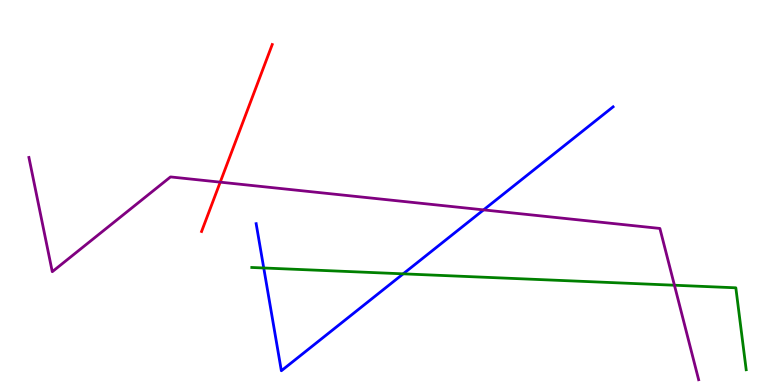[{'lines': ['blue', 'red'], 'intersections': []}, {'lines': ['green', 'red'], 'intersections': []}, {'lines': ['purple', 'red'], 'intersections': [{'x': 2.84, 'y': 5.27}]}, {'lines': ['blue', 'green'], 'intersections': [{'x': 3.4, 'y': 3.04}, {'x': 5.2, 'y': 2.89}]}, {'lines': ['blue', 'purple'], 'intersections': [{'x': 6.24, 'y': 4.55}]}, {'lines': ['green', 'purple'], 'intersections': [{'x': 8.7, 'y': 2.59}]}]